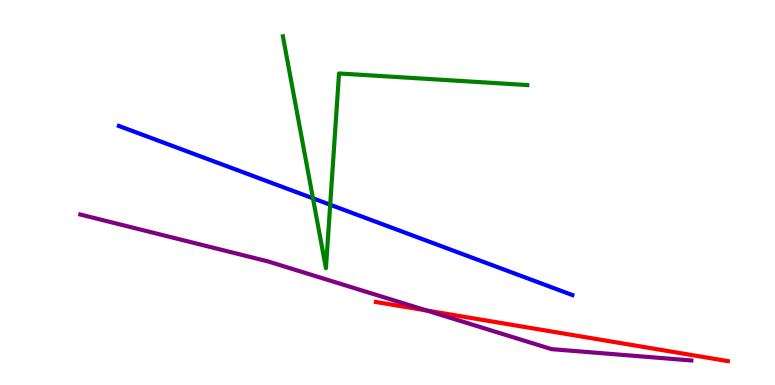[{'lines': ['blue', 'red'], 'intersections': []}, {'lines': ['green', 'red'], 'intersections': []}, {'lines': ['purple', 'red'], 'intersections': [{'x': 5.51, 'y': 1.93}]}, {'lines': ['blue', 'green'], 'intersections': [{'x': 4.04, 'y': 4.85}, {'x': 4.26, 'y': 4.68}]}, {'lines': ['blue', 'purple'], 'intersections': []}, {'lines': ['green', 'purple'], 'intersections': []}]